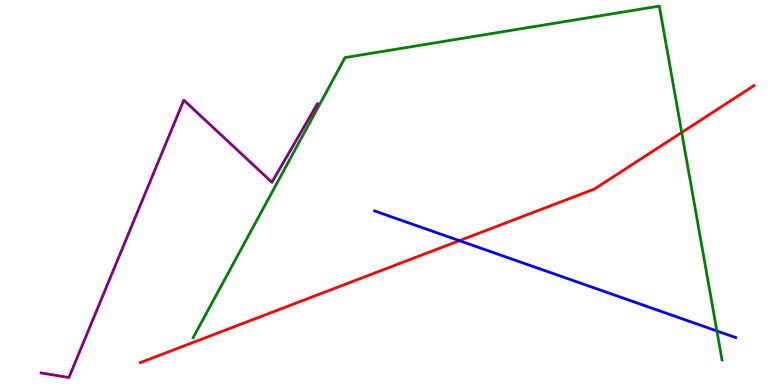[{'lines': ['blue', 'red'], 'intersections': [{'x': 5.93, 'y': 3.75}]}, {'lines': ['green', 'red'], 'intersections': [{'x': 8.8, 'y': 6.56}]}, {'lines': ['purple', 'red'], 'intersections': []}, {'lines': ['blue', 'green'], 'intersections': [{'x': 9.25, 'y': 1.4}]}, {'lines': ['blue', 'purple'], 'intersections': []}, {'lines': ['green', 'purple'], 'intersections': []}]